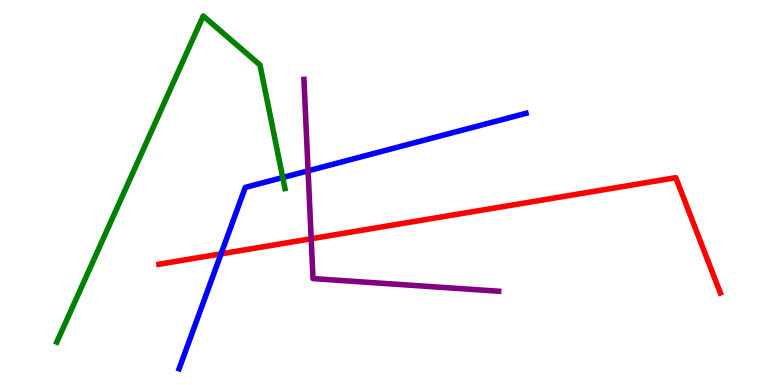[{'lines': ['blue', 'red'], 'intersections': [{'x': 2.85, 'y': 3.41}]}, {'lines': ['green', 'red'], 'intersections': []}, {'lines': ['purple', 'red'], 'intersections': [{'x': 4.02, 'y': 3.8}]}, {'lines': ['blue', 'green'], 'intersections': [{'x': 3.65, 'y': 5.39}]}, {'lines': ['blue', 'purple'], 'intersections': [{'x': 3.98, 'y': 5.56}]}, {'lines': ['green', 'purple'], 'intersections': []}]